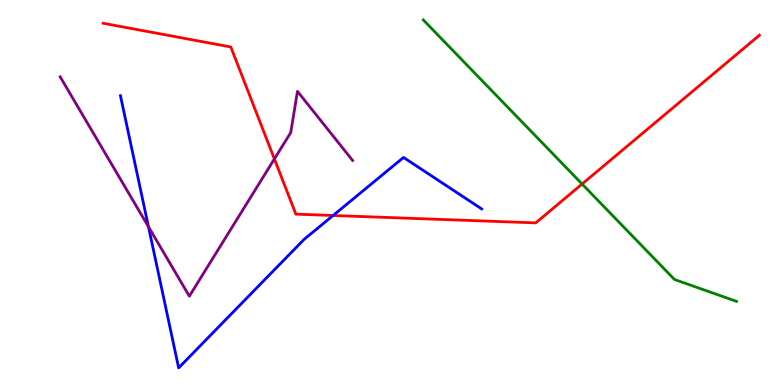[{'lines': ['blue', 'red'], 'intersections': [{'x': 4.3, 'y': 4.4}]}, {'lines': ['green', 'red'], 'intersections': [{'x': 7.51, 'y': 5.22}]}, {'lines': ['purple', 'red'], 'intersections': [{'x': 3.54, 'y': 5.87}]}, {'lines': ['blue', 'green'], 'intersections': []}, {'lines': ['blue', 'purple'], 'intersections': [{'x': 1.92, 'y': 4.11}]}, {'lines': ['green', 'purple'], 'intersections': []}]